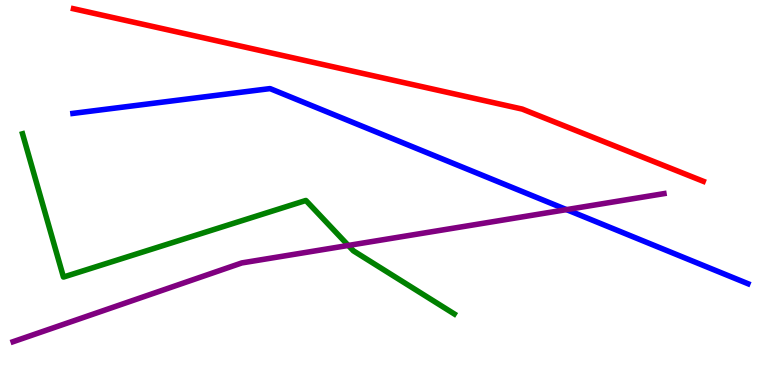[{'lines': ['blue', 'red'], 'intersections': []}, {'lines': ['green', 'red'], 'intersections': []}, {'lines': ['purple', 'red'], 'intersections': []}, {'lines': ['blue', 'green'], 'intersections': []}, {'lines': ['blue', 'purple'], 'intersections': [{'x': 7.31, 'y': 4.56}]}, {'lines': ['green', 'purple'], 'intersections': [{'x': 4.49, 'y': 3.62}]}]